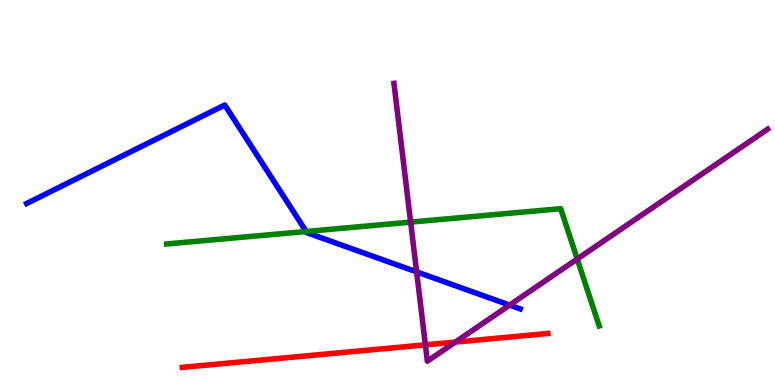[{'lines': ['blue', 'red'], 'intersections': []}, {'lines': ['green', 'red'], 'intersections': []}, {'lines': ['purple', 'red'], 'intersections': [{'x': 5.49, 'y': 1.04}, {'x': 5.88, 'y': 1.12}]}, {'lines': ['blue', 'green'], 'intersections': [{'x': 3.95, 'y': 3.99}]}, {'lines': ['blue', 'purple'], 'intersections': [{'x': 5.38, 'y': 2.94}, {'x': 6.58, 'y': 2.08}]}, {'lines': ['green', 'purple'], 'intersections': [{'x': 5.3, 'y': 4.23}, {'x': 7.45, 'y': 3.27}]}]